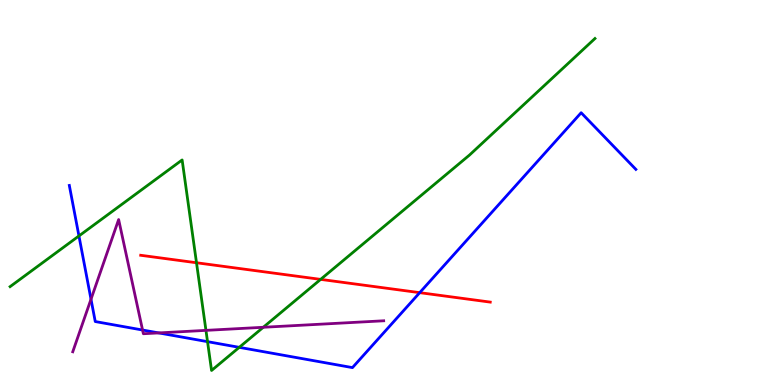[{'lines': ['blue', 'red'], 'intersections': [{'x': 5.42, 'y': 2.4}]}, {'lines': ['green', 'red'], 'intersections': [{'x': 2.54, 'y': 3.18}, {'x': 4.14, 'y': 2.74}]}, {'lines': ['purple', 'red'], 'intersections': []}, {'lines': ['blue', 'green'], 'intersections': [{'x': 1.02, 'y': 3.87}, {'x': 2.68, 'y': 1.13}, {'x': 3.09, 'y': 0.978}]}, {'lines': ['blue', 'purple'], 'intersections': [{'x': 1.17, 'y': 2.23}, {'x': 1.84, 'y': 1.43}, {'x': 2.05, 'y': 1.35}]}, {'lines': ['green', 'purple'], 'intersections': [{'x': 2.66, 'y': 1.42}, {'x': 3.4, 'y': 1.5}]}]